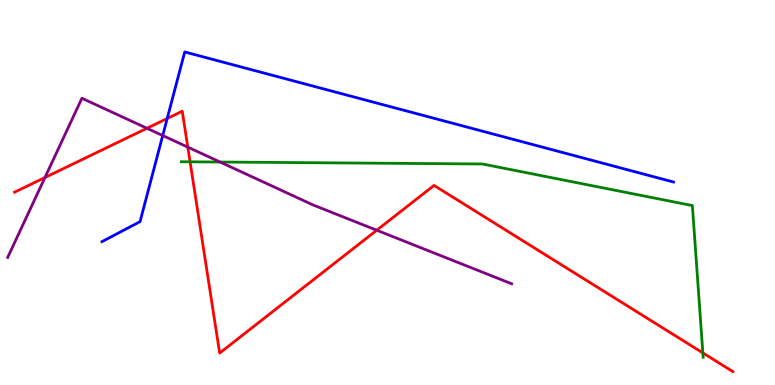[{'lines': ['blue', 'red'], 'intersections': [{'x': 2.16, 'y': 6.92}]}, {'lines': ['green', 'red'], 'intersections': [{'x': 2.45, 'y': 5.8}, {'x': 9.07, 'y': 0.834}]}, {'lines': ['purple', 'red'], 'intersections': [{'x': 0.58, 'y': 5.39}, {'x': 1.9, 'y': 6.67}, {'x': 2.42, 'y': 6.18}, {'x': 4.86, 'y': 4.02}]}, {'lines': ['blue', 'green'], 'intersections': []}, {'lines': ['blue', 'purple'], 'intersections': [{'x': 2.1, 'y': 6.48}]}, {'lines': ['green', 'purple'], 'intersections': [{'x': 2.84, 'y': 5.79}]}]